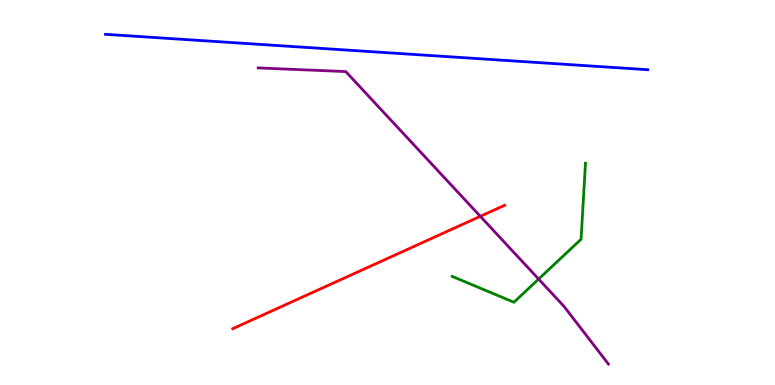[{'lines': ['blue', 'red'], 'intersections': []}, {'lines': ['green', 'red'], 'intersections': []}, {'lines': ['purple', 'red'], 'intersections': [{'x': 6.2, 'y': 4.38}]}, {'lines': ['blue', 'green'], 'intersections': []}, {'lines': ['blue', 'purple'], 'intersections': []}, {'lines': ['green', 'purple'], 'intersections': [{'x': 6.95, 'y': 2.75}]}]